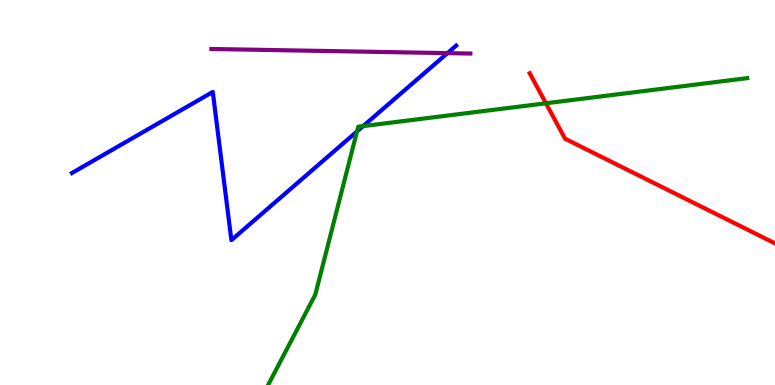[{'lines': ['blue', 'red'], 'intersections': []}, {'lines': ['green', 'red'], 'intersections': [{'x': 7.04, 'y': 7.32}]}, {'lines': ['purple', 'red'], 'intersections': []}, {'lines': ['blue', 'green'], 'intersections': [{'x': 4.61, 'y': 6.59}, {'x': 4.69, 'y': 6.72}]}, {'lines': ['blue', 'purple'], 'intersections': [{'x': 5.77, 'y': 8.62}]}, {'lines': ['green', 'purple'], 'intersections': []}]